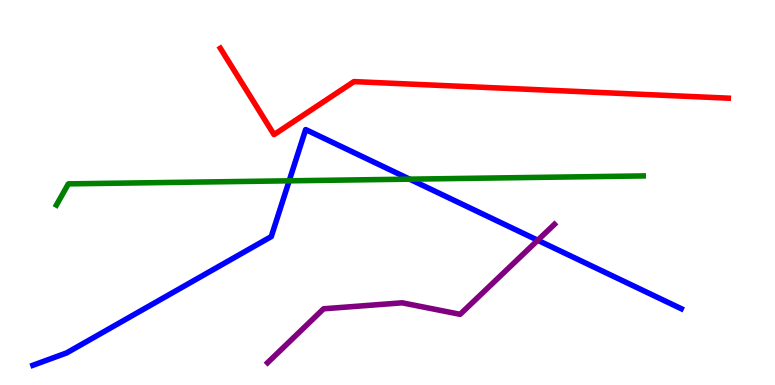[{'lines': ['blue', 'red'], 'intersections': []}, {'lines': ['green', 'red'], 'intersections': []}, {'lines': ['purple', 'red'], 'intersections': []}, {'lines': ['blue', 'green'], 'intersections': [{'x': 3.73, 'y': 5.3}, {'x': 5.29, 'y': 5.35}]}, {'lines': ['blue', 'purple'], 'intersections': [{'x': 6.94, 'y': 3.76}]}, {'lines': ['green', 'purple'], 'intersections': []}]